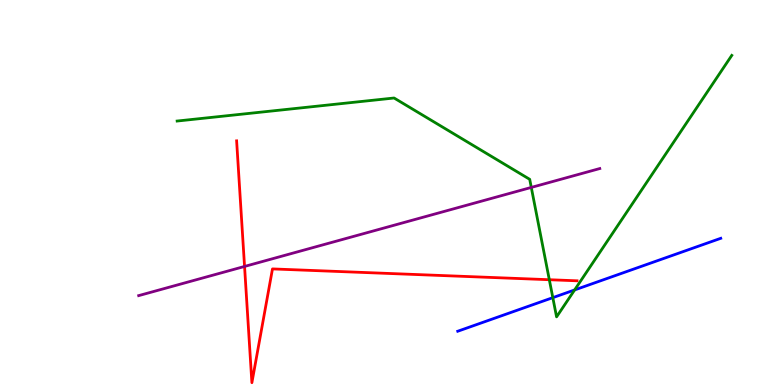[{'lines': ['blue', 'red'], 'intersections': []}, {'lines': ['green', 'red'], 'intersections': [{'x': 7.09, 'y': 2.73}]}, {'lines': ['purple', 'red'], 'intersections': [{'x': 3.16, 'y': 3.08}]}, {'lines': ['blue', 'green'], 'intersections': [{'x': 7.13, 'y': 2.27}, {'x': 7.41, 'y': 2.47}]}, {'lines': ['blue', 'purple'], 'intersections': []}, {'lines': ['green', 'purple'], 'intersections': [{'x': 6.86, 'y': 5.13}]}]